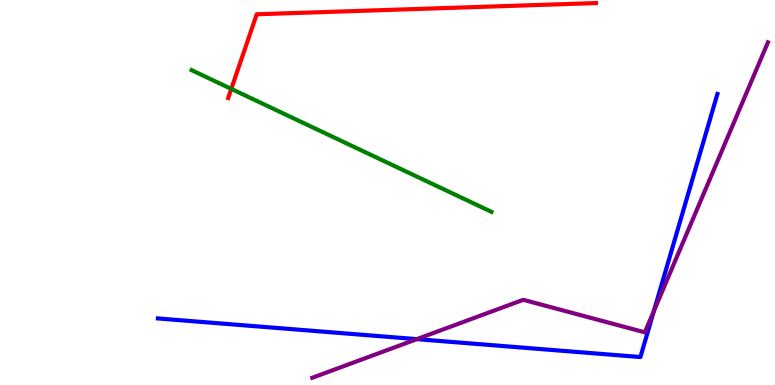[{'lines': ['blue', 'red'], 'intersections': []}, {'lines': ['green', 'red'], 'intersections': [{'x': 2.98, 'y': 7.69}]}, {'lines': ['purple', 'red'], 'intersections': []}, {'lines': ['blue', 'green'], 'intersections': []}, {'lines': ['blue', 'purple'], 'intersections': [{'x': 5.38, 'y': 1.19}, {'x': 8.44, 'y': 1.92}]}, {'lines': ['green', 'purple'], 'intersections': []}]